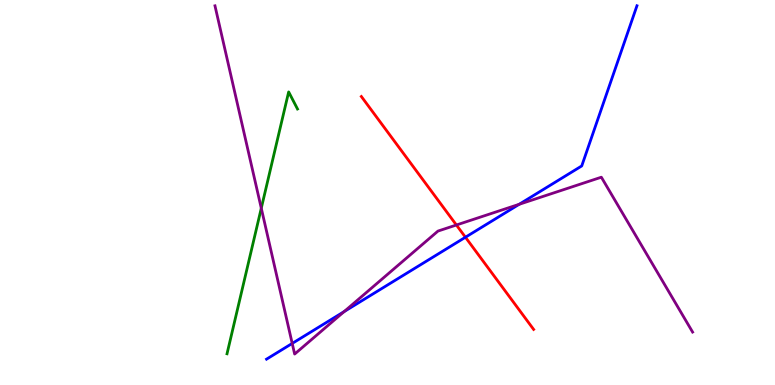[{'lines': ['blue', 'red'], 'intersections': [{'x': 6.01, 'y': 3.84}]}, {'lines': ['green', 'red'], 'intersections': []}, {'lines': ['purple', 'red'], 'intersections': [{'x': 5.89, 'y': 4.16}]}, {'lines': ['blue', 'green'], 'intersections': []}, {'lines': ['blue', 'purple'], 'intersections': [{'x': 3.77, 'y': 1.08}, {'x': 4.44, 'y': 1.91}, {'x': 6.7, 'y': 4.69}]}, {'lines': ['green', 'purple'], 'intersections': [{'x': 3.37, 'y': 4.59}]}]